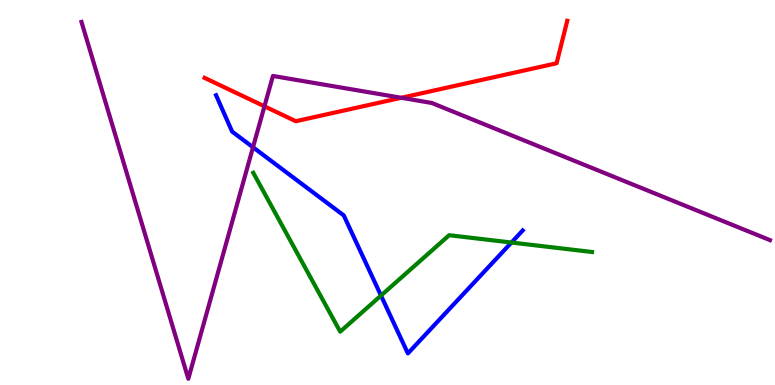[{'lines': ['blue', 'red'], 'intersections': []}, {'lines': ['green', 'red'], 'intersections': []}, {'lines': ['purple', 'red'], 'intersections': [{'x': 3.41, 'y': 7.24}, {'x': 5.18, 'y': 7.46}]}, {'lines': ['blue', 'green'], 'intersections': [{'x': 4.92, 'y': 2.32}, {'x': 6.6, 'y': 3.7}]}, {'lines': ['blue', 'purple'], 'intersections': [{'x': 3.26, 'y': 6.18}]}, {'lines': ['green', 'purple'], 'intersections': []}]